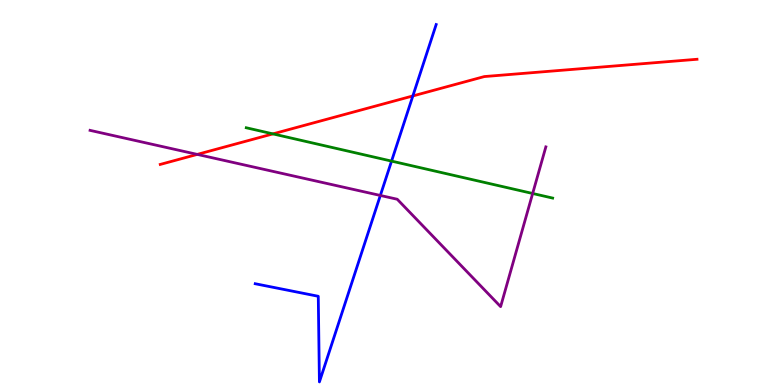[{'lines': ['blue', 'red'], 'intersections': [{'x': 5.33, 'y': 7.51}]}, {'lines': ['green', 'red'], 'intersections': [{'x': 3.52, 'y': 6.52}]}, {'lines': ['purple', 'red'], 'intersections': [{'x': 2.55, 'y': 5.99}]}, {'lines': ['blue', 'green'], 'intersections': [{'x': 5.05, 'y': 5.82}]}, {'lines': ['blue', 'purple'], 'intersections': [{'x': 4.91, 'y': 4.92}]}, {'lines': ['green', 'purple'], 'intersections': [{'x': 6.87, 'y': 4.97}]}]